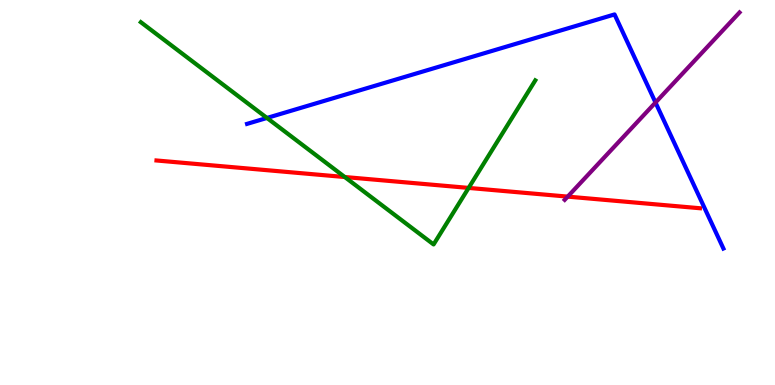[{'lines': ['blue', 'red'], 'intersections': []}, {'lines': ['green', 'red'], 'intersections': [{'x': 4.45, 'y': 5.4}, {'x': 6.05, 'y': 5.12}]}, {'lines': ['purple', 'red'], 'intersections': [{'x': 7.33, 'y': 4.89}]}, {'lines': ['blue', 'green'], 'intersections': [{'x': 3.44, 'y': 6.94}]}, {'lines': ['blue', 'purple'], 'intersections': [{'x': 8.46, 'y': 7.34}]}, {'lines': ['green', 'purple'], 'intersections': []}]